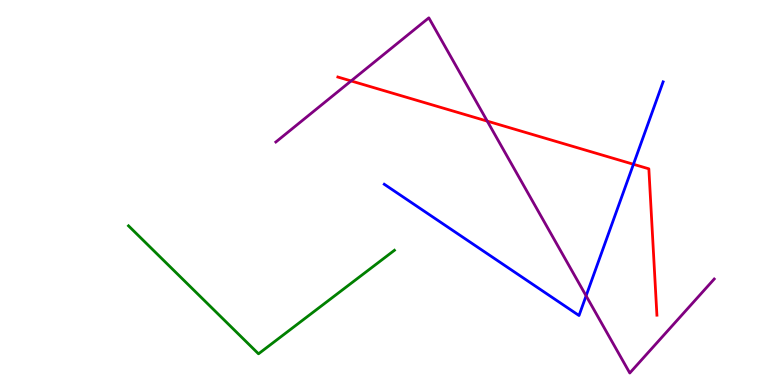[{'lines': ['blue', 'red'], 'intersections': [{'x': 8.17, 'y': 5.73}]}, {'lines': ['green', 'red'], 'intersections': []}, {'lines': ['purple', 'red'], 'intersections': [{'x': 4.53, 'y': 7.9}, {'x': 6.29, 'y': 6.85}]}, {'lines': ['blue', 'green'], 'intersections': []}, {'lines': ['blue', 'purple'], 'intersections': [{'x': 7.56, 'y': 2.32}]}, {'lines': ['green', 'purple'], 'intersections': []}]